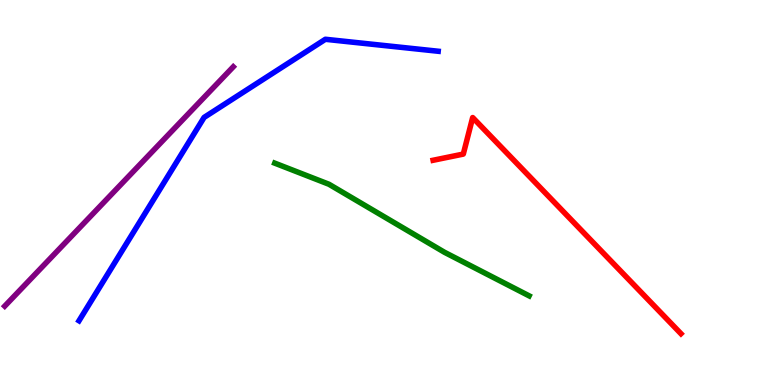[{'lines': ['blue', 'red'], 'intersections': []}, {'lines': ['green', 'red'], 'intersections': []}, {'lines': ['purple', 'red'], 'intersections': []}, {'lines': ['blue', 'green'], 'intersections': []}, {'lines': ['blue', 'purple'], 'intersections': []}, {'lines': ['green', 'purple'], 'intersections': []}]